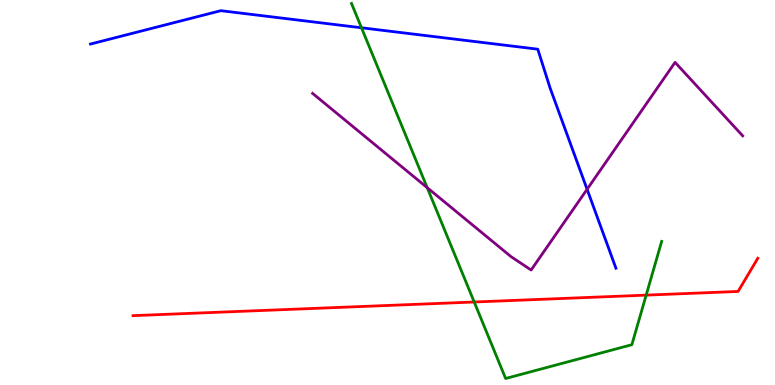[{'lines': ['blue', 'red'], 'intersections': []}, {'lines': ['green', 'red'], 'intersections': [{'x': 6.12, 'y': 2.16}, {'x': 8.34, 'y': 2.33}]}, {'lines': ['purple', 'red'], 'intersections': []}, {'lines': ['blue', 'green'], 'intersections': [{'x': 4.66, 'y': 9.28}]}, {'lines': ['blue', 'purple'], 'intersections': [{'x': 7.58, 'y': 5.08}]}, {'lines': ['green', 'purple'], 'intersections': [{'x': 5.51, 'y': 5.12}]}]